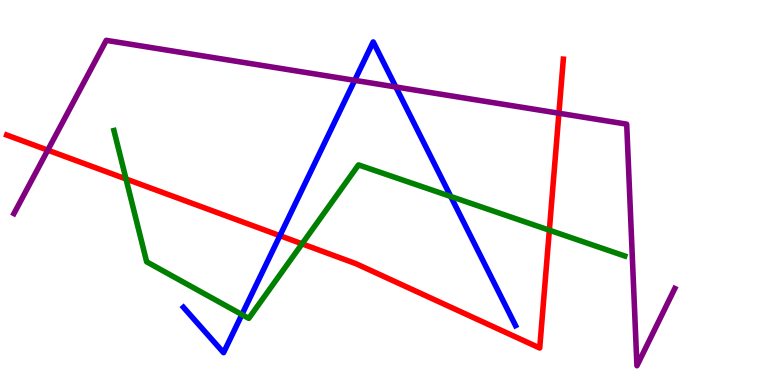[{'lines': ['blue', 'red'], 'intersections': [{'x': 3.61, 'y': 3.88}]}, {'lines': ['green', 'red'], 'intersections': [{'x': 1.63, 'y': 5.35}, {'x': 3.9, 'y': 3.67}, {'x': 7.09, 'y': 4.02}]}, {'lines': ['purple', 'red'], 'intersections': [{'x': 0.616, 'y': 6.1}, {'x': 7.21, 'y': 7.06}]}, {'lines': ['blue', 'green'], 'intersections': [{'x': 3.12, 'y': 1.83}, {'x': 5.82, 'y': 4.9}]}, {'lines': ['blue', 'purple'], 'intersections': [{'x': 4.58, 'y': 7.91}, {'x': 5.11, 'y': 7.74}]}, {'lines': ['green', 'purple'], 'intersections': []}]